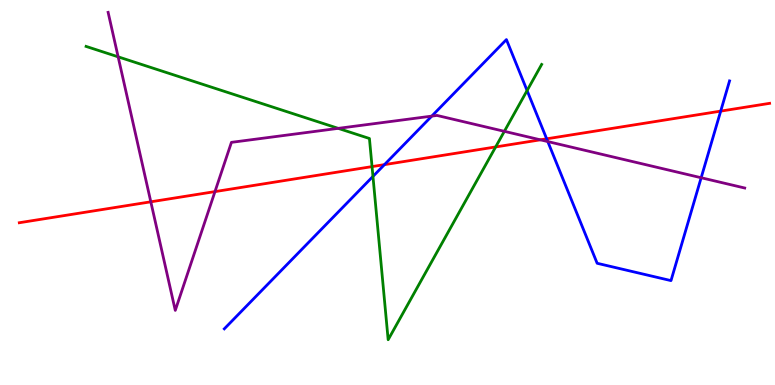[{'lines': ['blue', 'red'], 'intersections': [{'x': 4.96, 'y': 5.72}, {'x': 7.05, 'y': 6.39}, {'x': 9.3, 'y': 7.11}]}, {'lines': ['green', 'red'], 'intersections': [{'x': 4.8, 'y': 5.67}, {'x': 6.4, 'y': 6.18}]}, {'lines': ['purple', 'red'], 'intersections': [{'x': 1.95, 'y': 4.76}, {'x': 2.77, 'y': 5.02}, {'x': 6.97, 'y': 6.37}]}, {'lines': ['blue', 'green'], 'intersections': [{'x': 4.81, 'y': 5.42}, {'x': 6.8, 'y': 7.65}]}, {'lines': ['blue', 'purple'], 'intersections': [{'x': 5.57, 'y': 6.98}, {'x': 7.07, 'y': 6.32}, {'x': 9.05, 'y': 5.38}]}, {'lines': ['green', 'purple'], 'intersections': [{'x': 1.52, 'y': 8.52}, {'x': 4.36, 'y': 6.67}, {'x': 6.51, 'y': 6.59}]}]